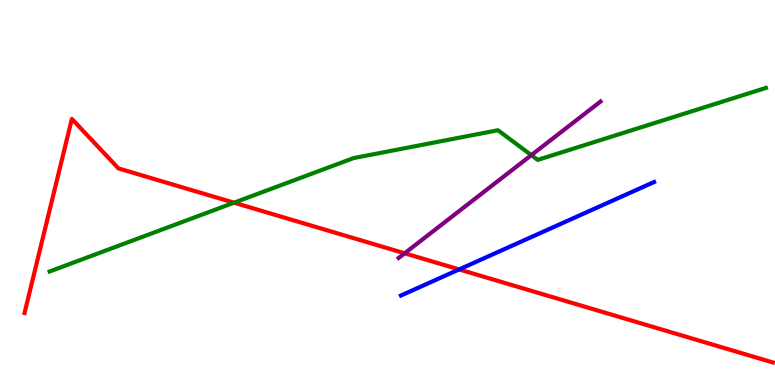[{'lines': ['blue', 'red'], 'intersections': [{'x': 5.92, 'y': 3.0}]}, {'lines': ['green', 'red'], 'intersections': [{'x': 3.02, 'y': 4.74}]}, {'lines': ['purple', 'red'], 'intersections': [{'x': 5.22, 'y': 3.42}]}, {'lines': ['blue', 'green'], 'intersections': []}, {'lines': ['blue', 'purple'], 'intersections': []}, {'lines': ['green', 'purple'], 'intersections': [{'x': 6.86, 'y': 5.97}]}]